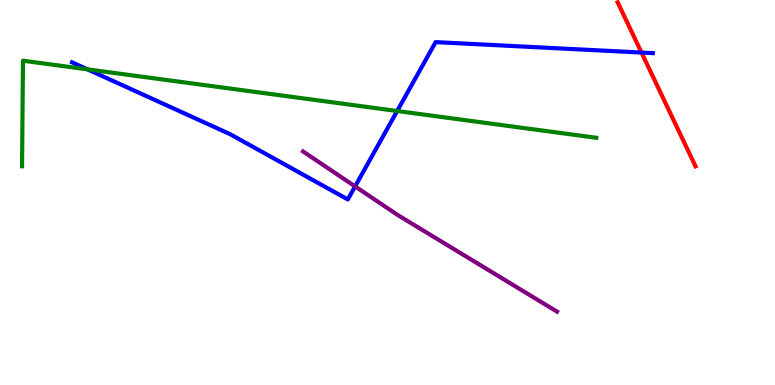[{'lines': ['blue', 'red'], 'intersections': [{'x': 8.28, 'y': 8.63}]}, {'lines': ['green', 'red'], 'intersections': []}, {'lines': ['purple', 'red'], 'intersections': []}, {'lines': ['blue', 'green'], 'intersections': [{'x': 1.13, 'y': 8.2}, {'x': 5.12, 'y': 7.12}]}, {'lines': ['blue', 'purple'], 'intersections': [{'x': 4.58, 'y': 5.16}]}, {'lines': ['green', 'purple'], 'intersections': []}]